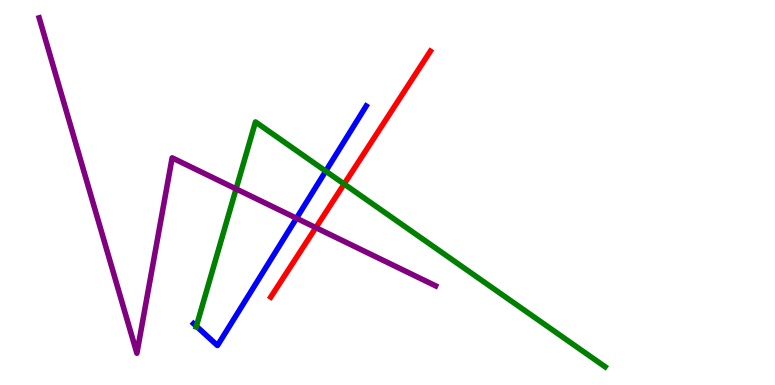[{'lines': ['blue', 'red'], 'intersections': []}, {'lines': ['green', 'red'], 'intersections': [{'x': 4.44, 'y': 5.22}]}, {'lines': ['purple', 'red'], 'intersections': [{'x': 4.08, 'y': 4.09}]}, {'lines': ['blue', 'green'], 'intersections': [{'x': 2.53, 'y': 1.53}, {'x': 4.2, 'y': 5.55}]}, {'lines': ['blue', 'purple'], 'intersections': [{'x': 3.83, 'y': 4.33}]}, {'lines': ['green', 'purple'], 'intersections': [{'x': 3.05, 'y': 5.09}]}]